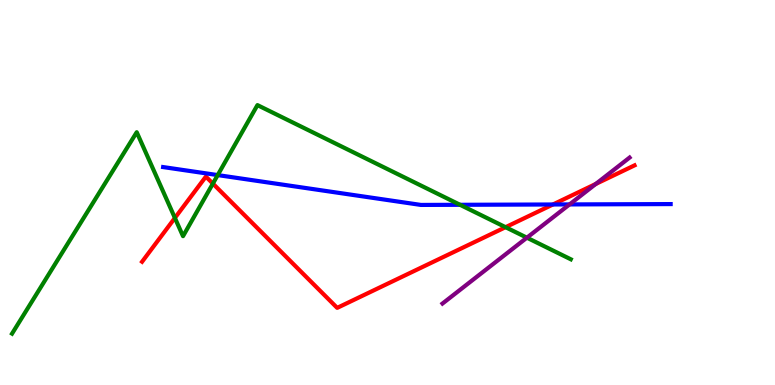[{'lines': ['blue', 'red'], 'intersections': [{'x': 7.13, 'y': 4.69}]}, {'lines': ['green', 'red'], 'intersections': [{'x': 2.26, 'y': 4.34}, {'x': 2.75, 'y': 5.23}, {'x': 6.52, 'y': 4.1}]}, {'lines': ['purple', 'red'], 'intersections': [{'x': 7.69, 'y': 5.22}]}, {'lines': ['blue', 'green'], 'intersections': [{'x': 2.81, 'y': 5.45}, {'x': 5.94, 'y': 4.68}]}, {'lines': ['blue', 'purple'], 'intersections': [{'x': 7.35, 'y': 4.69}]}, {'lines': ['green', 'purple'], 'intersections': [{'x': 6.8, 'y': 3.83}]}]